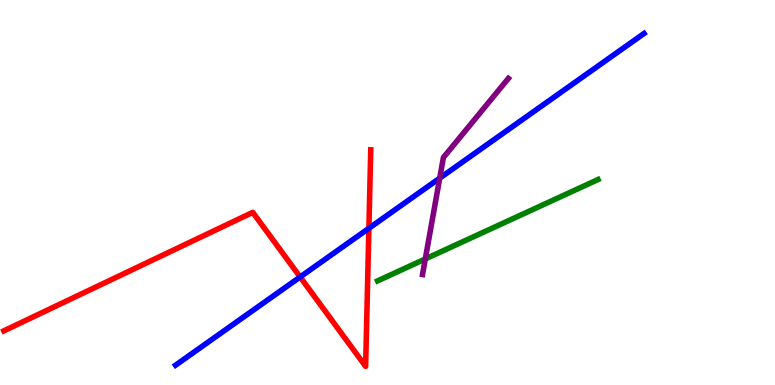[{'lines': ['blue', 'red'], 'intersections': [{'x': 3.87, 'y': 2.81}, {'x': 4.76, 'y': 4.07}]}, {'lines': ['green', 'red'], 'intersections': []}, {'lines': ['purple', 'red'], 'intersections': []}, {'lines': ['blue', 'green'], 'intersections': []}, {'lines': ['blue', 'purple'], 'intersections': [{'x': 5.67, 'y': 5.37}]}, {'lines': ['green', 'purple'], 'intersections': [{'x': 5.49, 'y': 3.27}]}]